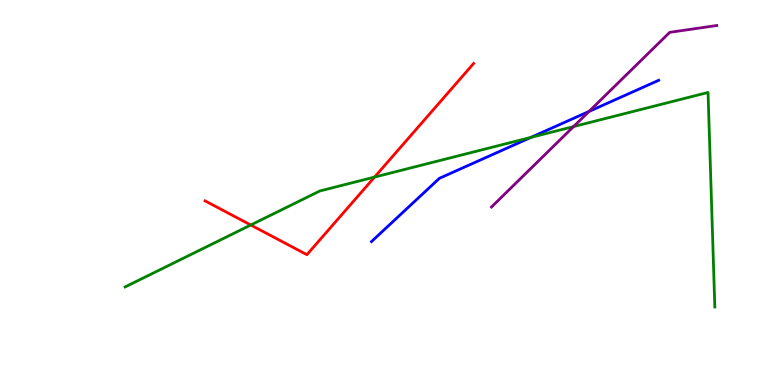[{'lines': ['blue', 'red'], 'intersections': []}, {'lines': ['green', 'red'], 'intersections': [{'x': 3.24, 'y': 4.16}, {'x': 4.83, 'y': 5.4}]}, {'lines': ['purple', 'red'], 'intersections': []}, {'lines': ['blue', 'green'], 'intersections': [{'x': 6.85, 'y': 6.43}]}, {'lines': ['blue', 'purple'], 'intersections': [{'x': 7.6, 'y': 7.11}]}, {'lines': ['green', 'purple'], 'intersections': [{'x': 7.4, 'y': 6.71}]}]